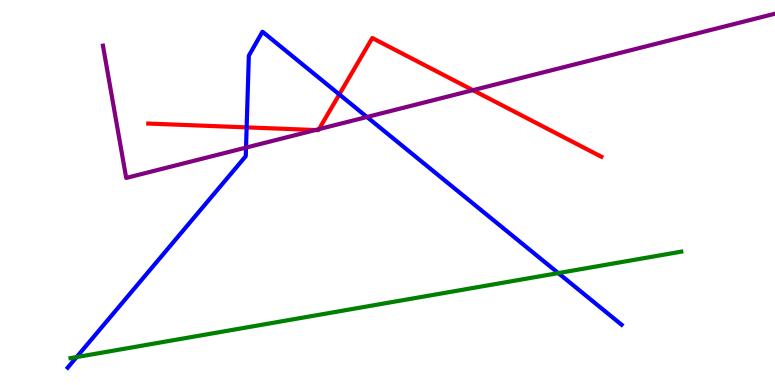[{'lines': ['blue', 'red'], 'intersections': [{'x': 3.18, 'y': 6.69}, {'x': 4.38, 'y': 7.55}]}, {'lines': ['green', 'red'], 'intersections': []}, {'lines': ['purple', 'red'], 'intersections': [{'x': 4.07, 'y': 6.62}, {'x': 4.12, 'y': 6.65}, {'x': 6.1, 'y': 7.66}]}, {'lines': ['blue', 'green'], 'intersections': [{'x': 0.989, 'y': 0.725}, {'x': 7.2, 'y': 2.91}]}, {'lines': ['blue', 'purple'], 'intersections': [{'x': 3.17, 'y': 6.17}, {'x': 4.74, 'y': 6.96}]}, {'lines': ['green', 'purple'], 'intersections': []}]